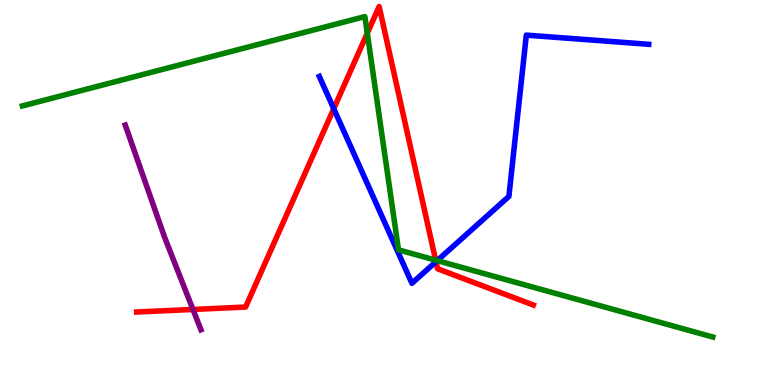[{'lines': ['blue', 'red'], 'intersections': [{'x': 4.31, 'y': 7.18}, {'x': 5.63, 'y': 3.2}]}, {'lines': ['green', 'red'], 'intersections': [{'x': 4.74, 'y': 9.14}, {'x': 5.62, 'y': 3.24}]}, {'lines': ['purple', 'red'], 'intersections': [{'x': 2.49, 'y': 1.96}]}, {'lines': ['blue', 'green'], 'intersections': [{'x': 5.64, 'y': 3.23}]}, {'lines': ['blue', 'purple'], 'intersections': []}, {'lines': ['green', 'purple'], 'intersections': []}]